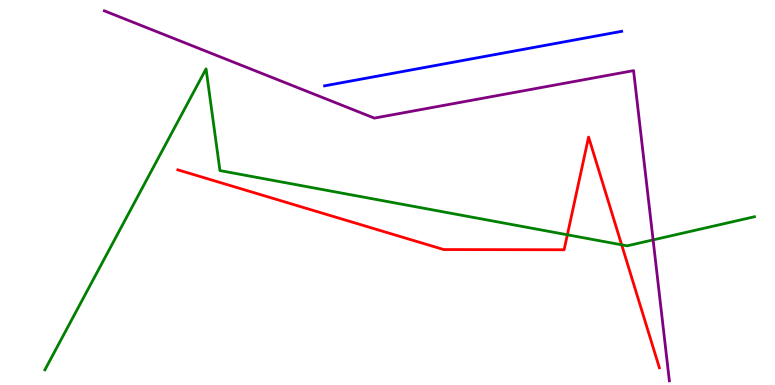[{'lines': ['blue', 'red'], 'intersections': []}, {'lines': ['green', 'red'], 'intersections': [{'x': 7.32, 'y': 3.9}, {'x': 8.02, 'y': 3.64}]}, {'lines': ['purple', 'red'], 'intersections': []}, {'lines': ['blue', 'green'], 'intersections': []}, {'lines': ['blue', 'purple'], 'intersections': []}, {'lines': ['green', 'purple'], 'intersections': [{'x': 8.43, 'y': 3.77}]}]